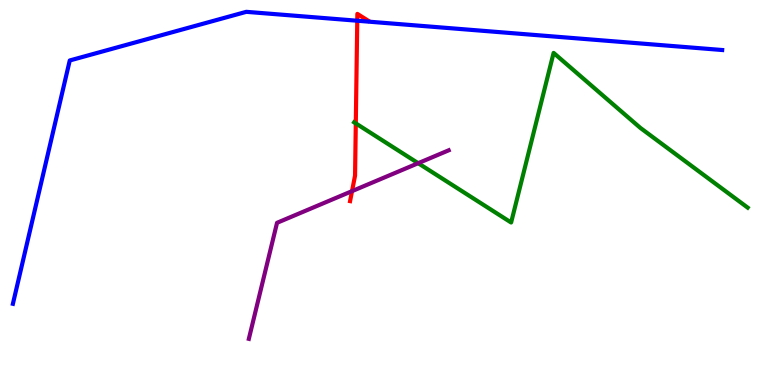[{'lines': ['blue', 'red'], 'intersections': [{'x': 4.61, 'y': 9.46}]}, {'lines': ['green', 'red'], 'intersections': [{'x': 4.59, 'y': 6.79}]}, {'lines': ['purple', 'red'], 'intersections': [{'x': 4.54, 'y': 5.04}]}, {'lines': ['blue', 'green'], 'intersections': []}, {'lines': ['blue', 'purple'], 'intersections': []}, {'lines': ['green', 'purple'], 'intersections': [{'x': 5.4, 'y': 5.76}]}]